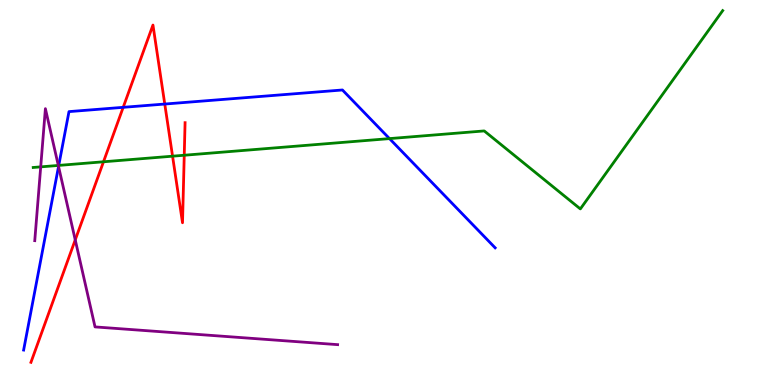[{'lines': ['blue', 'red'], 'intersections': [{'x': 1.59, 'y': 7.21}, {'x': 2.13, 'y': 7.3}]}, {'lines': ['green', 'red'], 'intersections': [{'x': 1.34, 'y': 5.8}, {'x': 2.23, 'y': 5.94}, {'x': 2.38, 'y': 5.97}]}, {'lines': ['purple', 'red'], 'intersections': [{'x': 0.971, 'y': 3.77}]}, {'lines': ['blue', 'green'], 'intersections': [{'x': 0.758, 'y': 5.7}, {'x': 5.03, 'y': 6.4}]}, {'lines': ['blue', 'purple'], 'intersections': [{'x': 0.755, 'y': 5.68}]}, {'lines': ['green', 'purple'], 'intersections': [{'x': 0.525, 'y': 5.67}, {'x': 0.752, 'y': 5.7}]}]